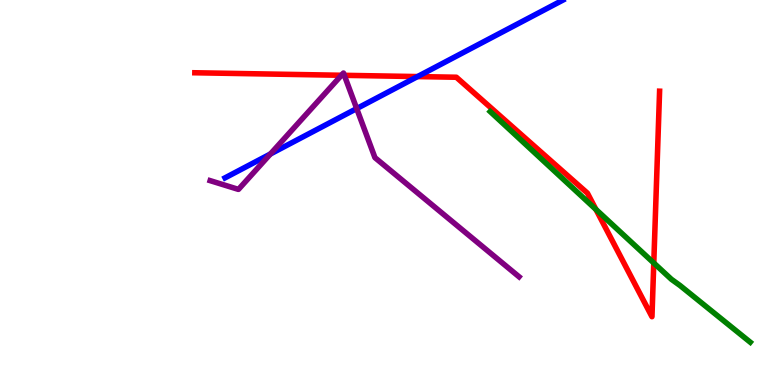[{'lines': ['blue', 'red'], 'intersections': [{'x': 5.39, 'y': 8.01}]}, {'lines': ['green', 'red'], 'intersections': [{'x': 7.69, 'y': 4.56}, {'x': 8.44, 'y': 3.17}]}, {'lines': ['purple', 'red'], 'intersections': [{'x': 4.41, 'y': 8.04}, {'x': 4.44, 'y': 8.04}]}, {'lines': ['blue', 'green'], 'intersections': []}, {'lines': ['blue', 'purple'], 'intersections': [{'x': 3.49, 'y': 6.0}, {'x': 4.6, 'y': 7.18}]}, {'lines': ['green', 'purple'], 'intersections': []}]